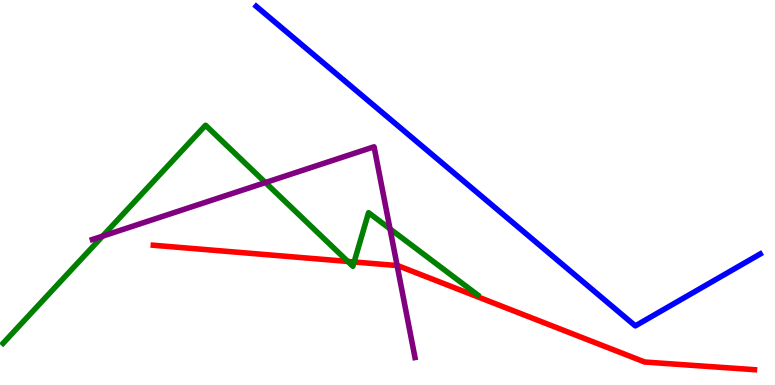[{'lines': ['blue', 'red'], 'intersections': []}, {'lines': ['green', 'red'], 'intersections': [{'x': 4.49, 'y': 3.21}, {'x': 4.57, 'y': 3.2}]}, {'lines': ['purple', 'red'], 'intersections': [{'x': 5.12, 'y': 3.1}]}, {'lines': ['blue', 'green'], 'intersections': []}, {'lines': ['blue', 'purple'], 'intersections': []}, {'lines': ['green', 'purple'], 'intersections': [{'x': 1.32, 'y': 3.87}, {'x': 3.42, 'y': 5.26}, {'x': 5.03, 'y': 4.06}]}]